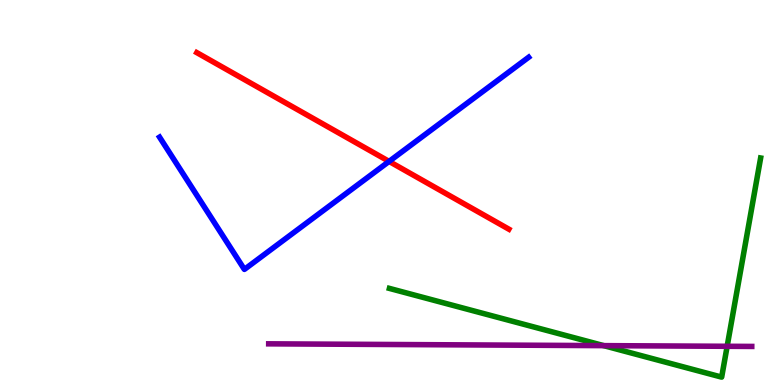[{'lines': ['blue', 'red'], 'intersections': [{'x': 5.02, 'y': 5.81}]}, {'lines': ['green', 'red'], 'intersections': []}, {'lines': ['purple', 'red'], 'intersections': []}, {'lines': ['blue', 'green'], 'intersections': []}, {'lines': ['blue', 'purple'], 'intersections': []}, {'lines': ['green', 'purple'], 'intersections': [{'x': 7.79, 'y': 1.02}, {'x': 9.38, 'y': 1.01}]}]